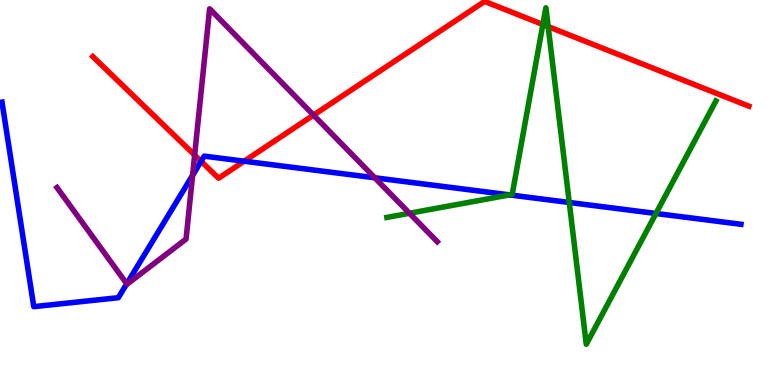[{'lines': ['blue', 'red'], 'intersections': [{'x': 2.59, 'y': 5.81}, {'x': 3.15, 'y': 5.81}]}, {'lines': ['green', 'red'], 'intersections': [{'x': 7.0, 'y': 9.36}, {'x': 7.07, 'y': 9.31}]}, {'lines': ['purple', 'red'], 'intersections': [{'x': 2.51, 'y': 5.97}, {'x': 4.05, 'y': 7.01}]}, {'lines': ['blue', 'green'], 'intersections': [{'x': 6.57, 'y': 4.94}, {'x': 7.35, 'y': 4.74}, {'x': 8.46, 'y': 4.45}]}, {'lines': ['blue', 'purple'], 'intersections': [{'x': 1.64, 'y': 2.63}, {'x': 2.48, 'y': 5.45}, {'x': 4.84, 'y': 5.38}]}, {'lines': ['green', 'purple'], 'intersections': [{'x': 5.28, 'y': 4.46}]}]